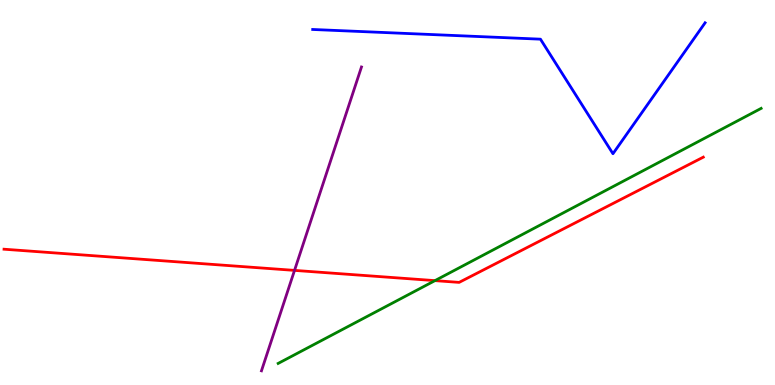[{'lines': ['blue', 'red'], 'intersections': []}, {'lines': ['green', 'red'], 'intersections': [{'x': 5.61, 'y': 2.71}]}, {'lines': ['purple', 'red'], 'intersections': [{'x': 3.8, 'y': 2.98}]}, {'lines': ['blue', 'green'], 'intersections': []}, {'lines': ['blue', 'purple'], 'intersections': []}, {'lines': ['green', 'purple'], 'intersections': []}]